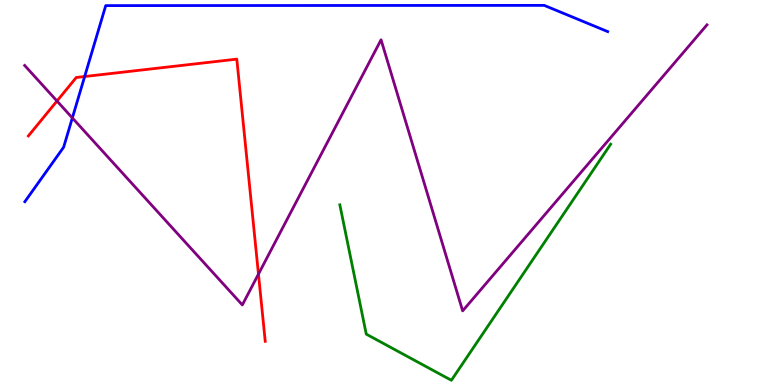[{'lines': ['blue', 'red'], 'intersections': [{'x': 1.09, 'y': 8.01}]}, {'lines': ['green', 'red'], 'intersections': []}, {'lines': ['purple', 'red'], 'intersections': [{'x': 0.735, 'y': 7.38}, {'x': 3.33, 'y': 2.88}]}, {'lines': ['blue', 'green'], 'intersections': []}, {'lines': ['blue', 'purple'], 'intersections': [{'x': 0.934, 'y': 6.94}]}, {'lines': ['green', 'purple'], 'intersections': []}]